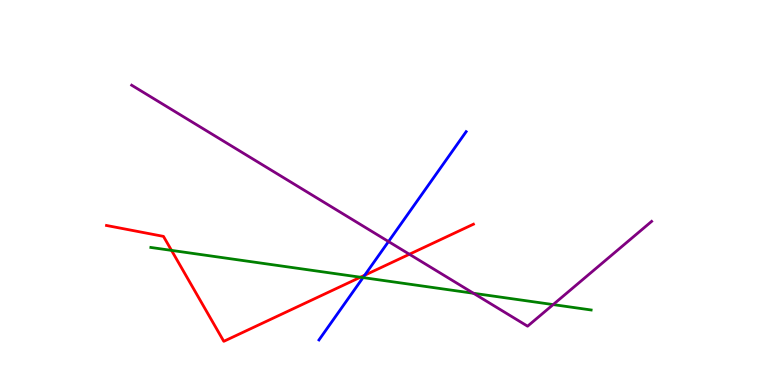[{'lines': ['blue', 'red'], 'intersections': [{'x': 4.71, 'y': 2.85}]}, {'lines': ['green', 'red'], 'intersections': [{'x': 2.21, 'y': 3.5}, {'x': 4.65, 'y': 2.8}]}, {'lines': ['purple', 'red'], 'intersections': [{'x': 5.28, 'y': 3.4}]}, {'lines': ['blue', 'green'], 'intersections': [{'x': 4.68, 'y': 2.79}]}, {'lines': ['blue', 'purple'], 'intersections': [{'x': 5.01, 'y': 3.73}]}, {'lines': ['green', 'purple'], 'intersections': [{'x': 6.11, 'y': 2.38}, {'x': 7.14, 'y': 2.09}]}]